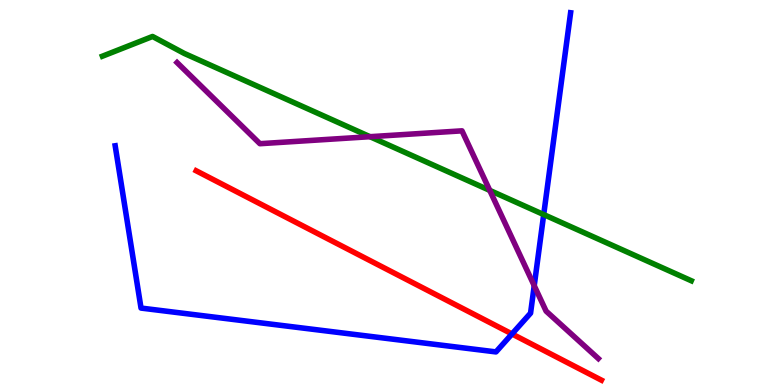[{'lines': ['blue', 'red'], 'intersections': [{'x': 6.61, 'y': 1.33}]}, {'lines': ['green', 'red'], 'intersections': []}, {'lines': ['purple', 'red'], 'intersections': []}, {'lines': ['blue', 'green'], 'intersections': [{'x': 7.02, 'y': 4.43}]}, {'lines': ['blue', 'purple'], 'intersections': [{'x': 6.89, 'y': 2.58}]}, {'lines': ['green', 'purple'], 'intersections': [{'x': 4.77, 'y': 6.45}, {'x': 6.32, 'y': 5.05}]}]